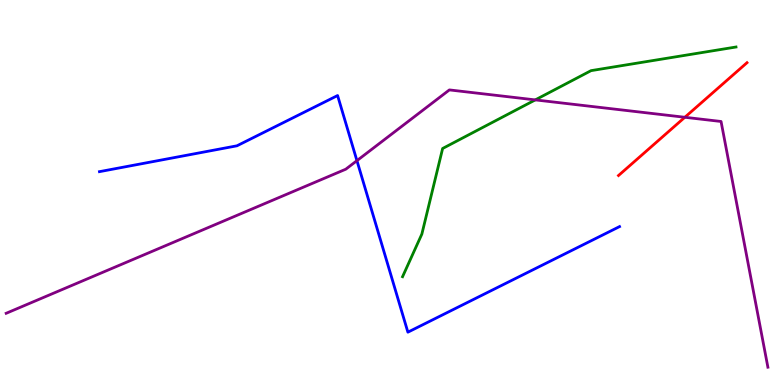[{'lines': ['blue', 'red'], 'intersections': []}, {'lines': ['green', 'red'], 'intersections': []}, {'lines': ['purple', 'red'], 'intersections': [{'x': 8.84, 'y': 6.95}]}, {'lines': ['blue', 'green'], 'intersections': []}, {'lines': ['blue', 'purple'], 'intersections': [{'x': 4.61, 'y': 5.83}]}, {'lines': ['green', 'purple'], 'intersections': [{'x': 6.91, 'y': 7.41}]}]